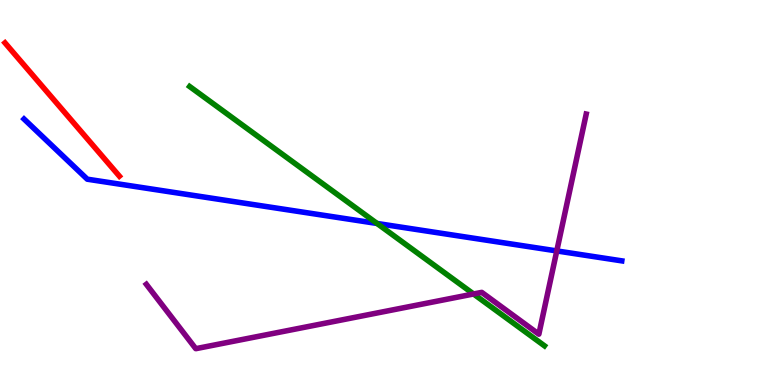[{'lines': ['blue', 'red'], 'intersections': []}, {'lines': ['green', 'red'], 'intersections': []}, {'lines': ['purple', 'red'], 'intersections': []}, {'lines': ['blue', 'green'], 'intersections': [{'x': 4.87, 'y': 4.2}]}, {'lines': ['blue', 'purple'], 'intersections': [{'x': 7.18, 'y': 3.48}]}, {'lines': ['green', 'purple'], 'intersections': [{'x': 6.11, 'y': 2.36}]}]